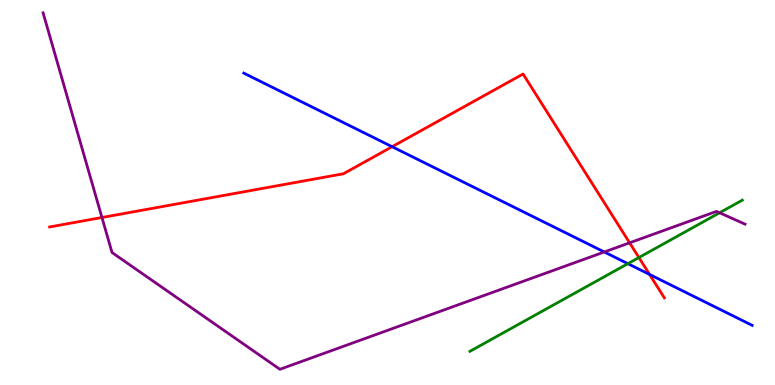[{'lines': ['blue', 'red'], 'intersections': [{'x': 5.06, 'y': 6.19}, {'x': 8.38, 'y': 2.87}]}, {'lines': ['green', 'red'], 'intersections': [{'x': 8.24, 'y': 3.31}]}, {'lines': ['purple', 'red'], 'intersections': [{'x': 1.32, 'y': 4.35}, {'x': 8.12, 'y': 3.69}]}, {'lines': ['blue', 'green'], 'intersections': [{'x': 8.1, 'y': 3.15}]}, {'lines': ['blue', 'purple'], 'intersections': [{'x': 7.8, 'y': 3.46}]}, {'lines': ['green', 'purple'], 'intersections': [{'x': 9.29, 'y': 4.47}]}]